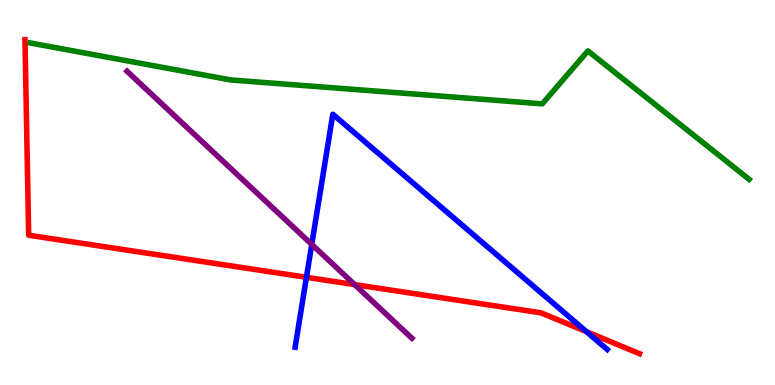[{'lines': ['blue', 'red'], 'intersections': [{'x': 3.95, 'y': 2.8}, {'x': 7.57, 'y': 1.38}]}, {'lines': ['green', 'red'], 'intersections': []}, {'lines': ['purple', 'red'], 'intersections': [{'x': 4.58, 'y': 2.61}]}, {'lines': ['blue', 'green'], 'intersections': []}, {'lines': ['blue', 'purple'], 'intersections': [{'x': 4.02, 'y': 3.65}]}, {'lines': ['green', 'purple'], 'intersections': []}]